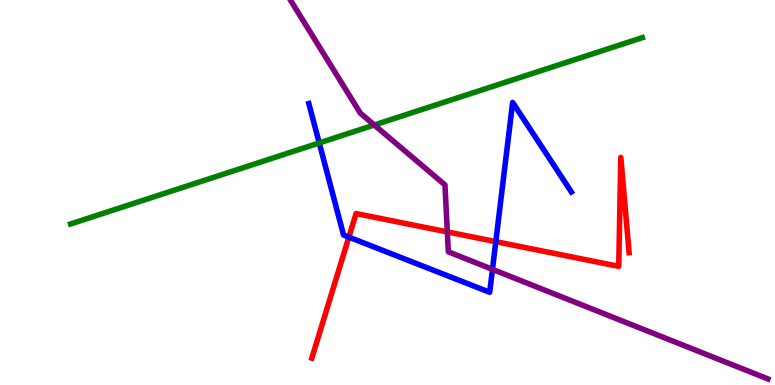[{'lines': ['blue', 'red'], 'intersections': [{'x': 4.5, 'y': 3.84}, {'x': 6.4, 'y': 3.72}]}, {'lines': ['green', 'red'], 'intersections': []}, {'lines': ['purple', 'red'], 'intersections': [{'x': 5.77, 'y': 3.98}]}, {'lines': ['blue', 'green'], 'intersections': [{'x': 4.12, 'y': 6.29}]}, {'lines': ['blue', 'purple'], 'intersections': [{'x': 6.35, 'y': 3.0}]}, {'lines': ['green', 'purple'], 'intersections': [{'x': 4.83, 'y': 6.75}]}]